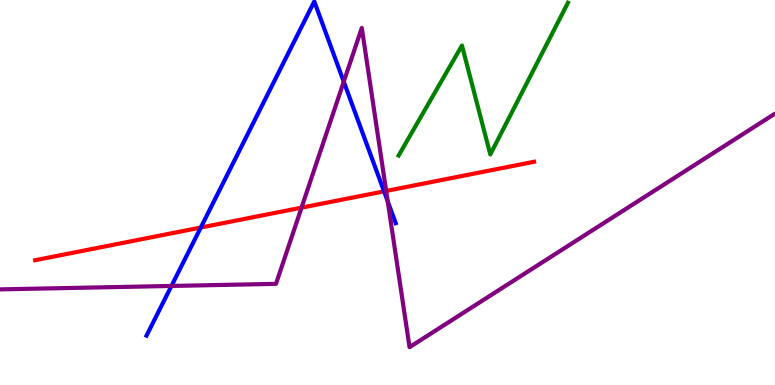[{'lines': ['blue', 'red'], 'intersections': [{'x': 2.59, 'y': 4.09}, {'x': 4.96, 'y': 5.03}]}, {'lines': ['green', 'red'], 'intersections': []}, {'lines': ['purple', 'red'], 'intersections': [{'x': 3.89, 'y': 4.61}, {'x': 4.98, 'y': 5.04}]}, {'lines': ['blue', 'green'], 'intersections': []}, {'lines': ['blue', 'purple'], 'intersections': [{'x': 2.21, 'y': 2.57}, {'x': 4.44, 'y': 7.88}, {'x': 5.0, 'y': 4.77}]}, {'lines': ['green', 'purple'], 'intersections': []}]